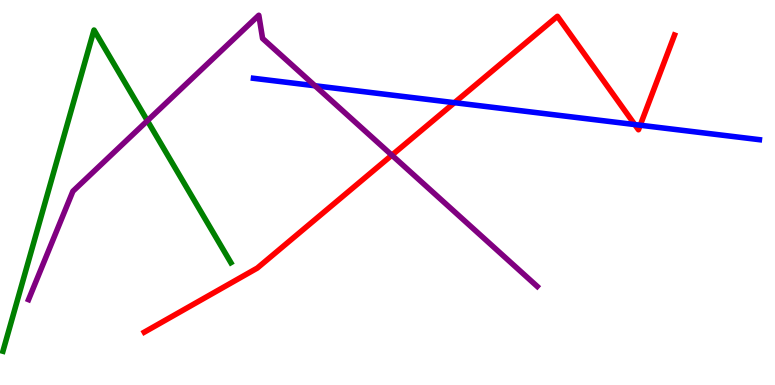[{'lines': ['blue', 'red'], 'intersections': [{'x': 5.86, 'y': 7.33}, {'x': 8.19, 'y': 6.76}, {'x': 8.26, 'y': 6.75}]}, {'lines': ['green', 'red'], 'intersections': []}, {'lines': ['purple', 'red'], 'intersections': [{'x': 5.06, 'y': 5.97}]}, {'lines': ['blue', 'green'], 'intersections': []}, {'lines': ['blue', 'purple'], 'intersections': [{'x': 4.06, 'y': 7.77}]}, {'lines': ['green', 'purple'], 'intersections': [{'x': 1.9, 'y': 6.86}]}]